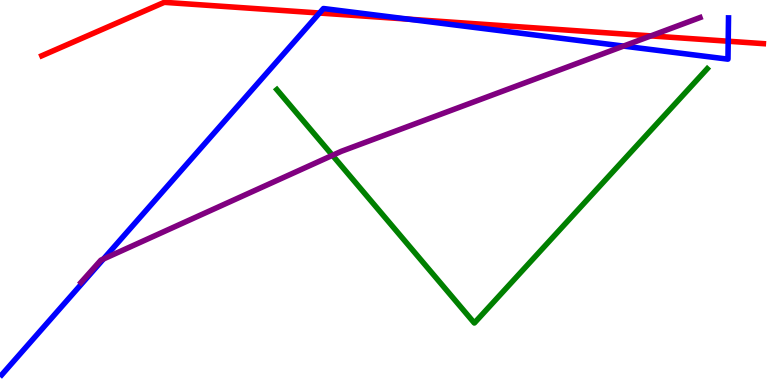[{'lines': ['blue', 'red'], 'intersections': [{'x': 4.12, 'y': 9.66}, {'x': 5.27, 'y': 9.5}, {'x': 9.4, 'y': 8.93}]}, {'lines': ['green', 'red'], 'intersections': []}, {'lines': ['purple', 'red'], 'intersections': [{'x': 8.4, 'y': 9.07}]}, {'lines': ['blue', 'green'], 'intersections': []}, {'lines': ['blue', 'purple'], 'intersections': [{'x': 1.33, 'y': 3.27}, {'x': 8.05, 'y': 8.8}]}, {'lines': ['green', 'purple'], 'intersections': [{'x': 4.29, 'y': 5.97}]}]